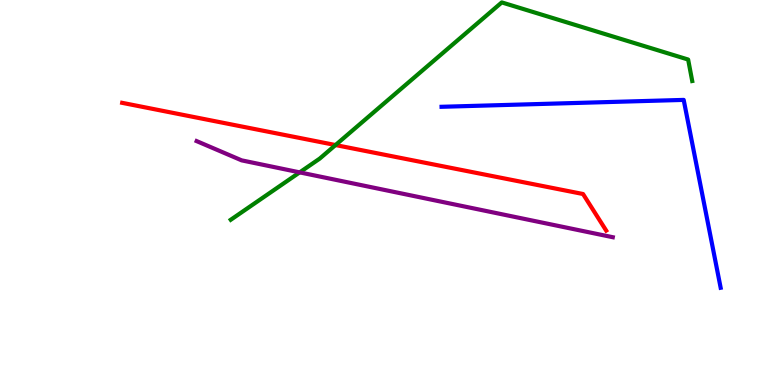[{'lines': ['blue', 'red'], 'intersections': []}, {'lines': ['green', 'red'], 'intersections': [{'x': 4.33, 'y': 6.23}]}, {'lines': ['purple', 'red'], 'intersections': []}, {'lines': ['blue', 'green'], 'intersections': []}, {'lines': ['blue', 'purple'], 'intersections': []}, {'lines': ['green', 'purple'], 'intersections': [{'x': 3.87, 'y': 5.52}]}]